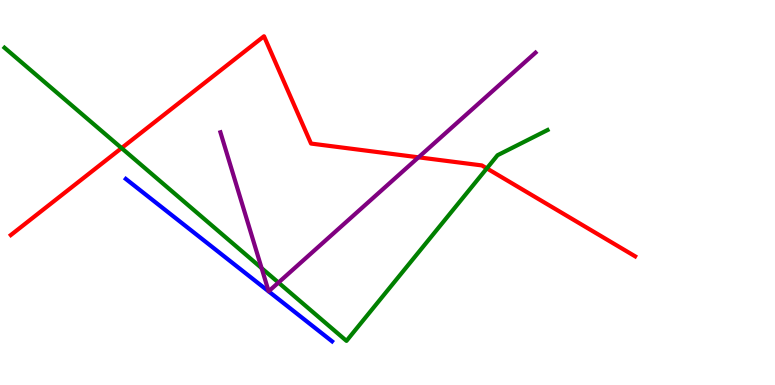[{'lines': ['blue', 'red'], 'intersections': []}, {'lines': ['green', 'red'], 'intersections': [{'x': 1.57, 'y': 6.15}, {'x': 6.28, 'y': 5.63}]}, {'lines': ['purple', 'red'], 'intersections': [{'x': 5.4, 'y': 5.91}]}, {'lines': ['blue', 'green'], 'intersections': []}, {'lines': ['blue', 'purple'], 'intersections': []}, {'lines': ['green', 'purple'], 'intersections': [{'x': 3.38, 'y': 3.04}, {'x': 3.59, 'y': 2.66}]}]